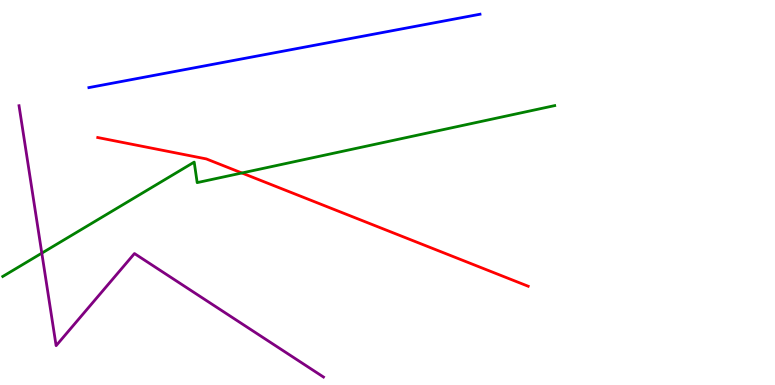[{'lines': ['blue', 'red'], 'intersections': []}, {'lines': ['green', 'red'], 'intersections': [{'x': 3.12, 'y': 5.51}]}, {'lines': ['purple', 'red'], 'intersections': []}, {'lines': ['blue', 'green'], 'intersections': []}, {'lines': ['blue', 'purple'], 'intersections': []}, {'lines': ['green', 'purple'], 'intersections': [{'x': 0.54, 'y': 3.43}]}]